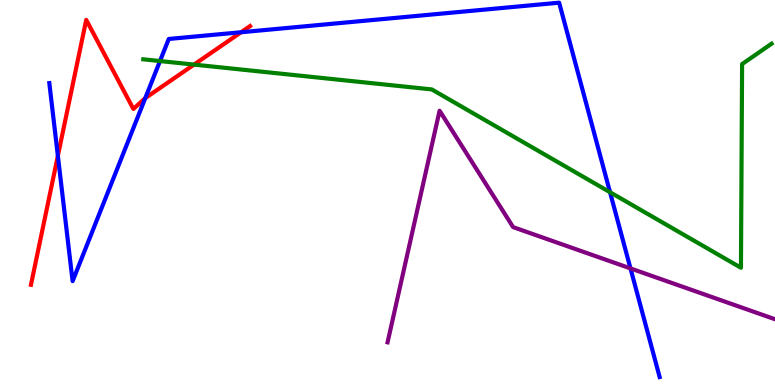[{'lines': ['blue', 'red'], 'intersections': [{'x': 0.747, 'y': 5.95}, {'x': 1.87, 'y': 7.45}, {'x': 3.11, 'y': 9.16}]}, {'lines': ['green', 'red'], 'intersections': [{'x': 2.5, 'y': 8.32}]}, {'lines': ['purple', 'red'], 'intersections': []}, {'lines': ['blue', 'green'], 'intersections': [{'x': 2.06, 'y': 8.41}, {'x': 7.87, 'y': 5.01}]}, {'lines': ['blue', 'purple'], 'intersections': [{'x': 8.14, 'y': 3.03}]}, {'lines': ['green', 'purple'], 'intersections': []}]